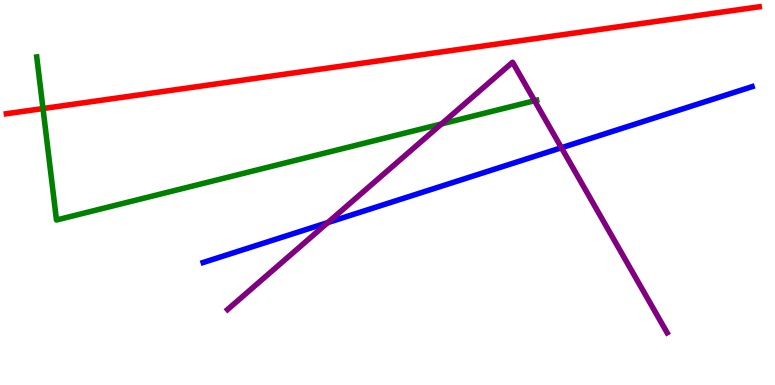[{'lines': ['blue', 'red'], 'intersections': []}, {'lines': ['green', 'red'], 'intersections': [{'x': 0.555, 'y': 7.18}]}, {'lines': ['purple', 'red'], 'intersections': []}, {'lines': ['blue', 'green'], 'intersections': []}, {'lines': ['blue', 'purple'], 'intersections': [{'x': 4.23, 'y': 4.22}, {'x': 7.24, 'y': 6.16}]}, {'lines': ['green', 'purple'], 'intersections': [{'x': 5.7, 'y': 6.78}, {'x': 6.9, 'y': 7.38}]}]